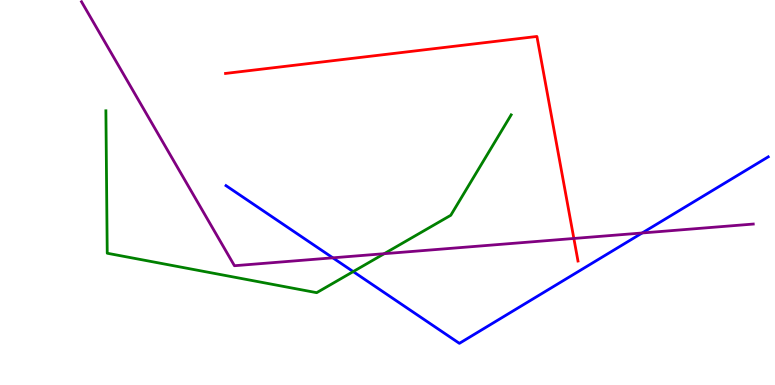[{'lines': ['blue', 'red'], 'intersections': []}, {'lines': ['green', 'red'], 'intersections': []}, {'lines': ['purple', 'red'], 'intersections': [{'x': 7.4, 'y': 3.81}]}, {'lines': ['blue', 'green'], 'intersections': [{'x': 4.56, 'y': 2.95}]}, {'lines': ['blue', 'purple'], 'intersections': [{'x': 4.29, 'y': 3.3}, {'x': 8.29, 'y': 3.95}]}, {'lines': ['green', 'purple'], 'intersections': [{'x': 4.96, 'y': 3.41}]}]